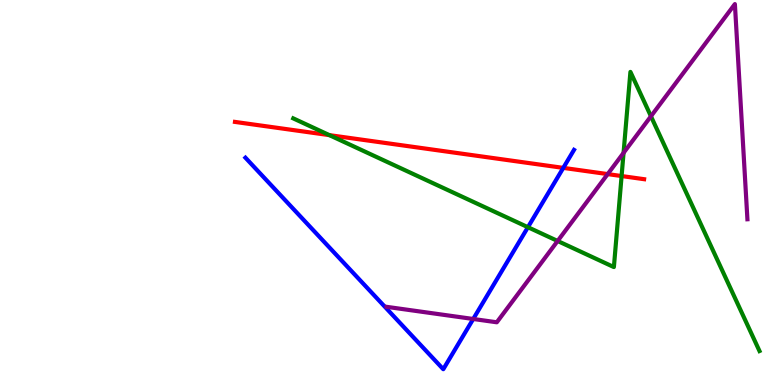[{'lines': ['blue', 'red'], 'intersections': [{'x': 7.27, 'y': 5.64}]}, {'lines': ['green', 'red'], 'intersections': [{'x': 4.25, 'y': 6.49}, {'x': 8.02, 'y': 5.43}]}, {'lines': ['purple', 'red'], 'intersections': [{'x': 7.84, 'y': 5.48}]}, {'lines': ['blue', 'green'], 'intersections': [{'x': 6.81, 'y': 4.1}]}, {'lines': ['blue', 'purple'], 'intersections': [{'x': 6.11, 'y': 1.71}]}, {'lines': ['green', 'purple'], 'intersections': [{'x': 7.2, 'y': 3.74}, {'x': 8.05, 'y': 6.03}, {'x': 8.4, 'y': 6.98}]}]